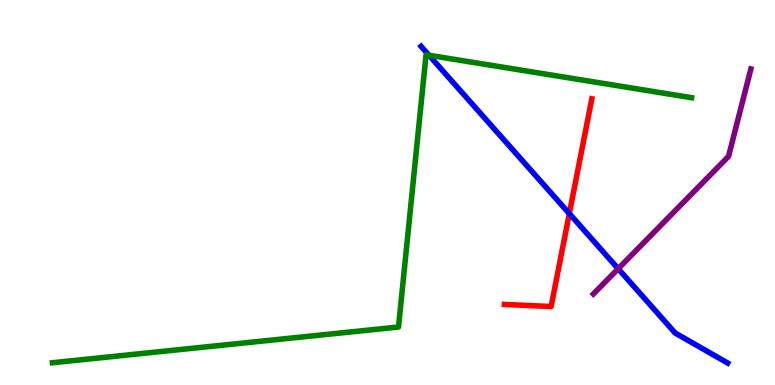[{'lines': ['blue', 'red'], 'intersections': [{'x': 7.35, 'y': 4.45}]}, {'lines': ['green', 'red'], 'intersections': []}, {'lines': ['purple', 'red'], 'intersections': []}, {'lines': ['blue', 'green'], 'intersections': [{'x': 5.54, 'y': 8.56}]}, {'lines': ['blue', 'purple'], 'intersections': [{'x': 7.98, 'y': 3.02}]}, {'lines': ['green', 'purple'], 'intersections': []}]